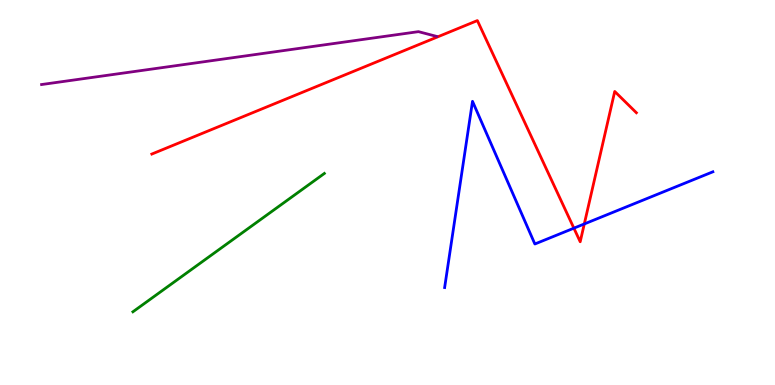[{'lines': ['blue', 'red'], 'intersections': [{'x': 7.4, 'y': 4.07}, {'x': 7.54, 'y': 4.18}]}, {'lines': ['green', 'red'], 'intersections': []}, {'lines': ['purple', 'red'], 'intersections': []}, {'lines': ['blue', 'green'], 'intersections': []}, {'lines': ['blue', 'purple'], 'intersections': []}, {'lines': ['green', 'purple'], 'intersections': []}]